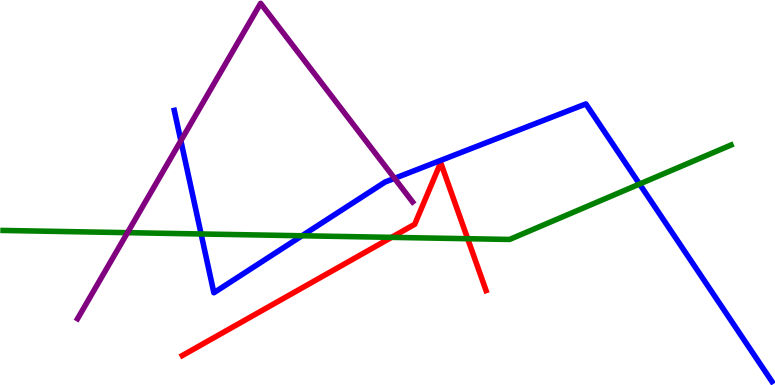[{'lines': ['blue', 'red'], 'intersections': []}, {'lines': ['green', 'red'], 'intersections': [{'x': 5.05, 'y': 3.83}, {'x': 6.03, 'y': 3.8}]}, {'lines': ['purple', 'red'], 'intersections': []}, {'lines': ['blue', 'green'], 'intersections': [{'x': 2.59, 'y': 3.92}, {'x': 3.9, 'y': 3.88}, {'x': 8.25, 'y': 5.22}]}, {'lines': ['blue', 'purple'], 'intersections': [{'x': 2.33, 'y': 6.34}, {'x': 5.09, 'y': 5.37}]}, {'lines': ['green', 'purple'], 'intersections': [{'x': 1.65, 'y': 3.96}]}]